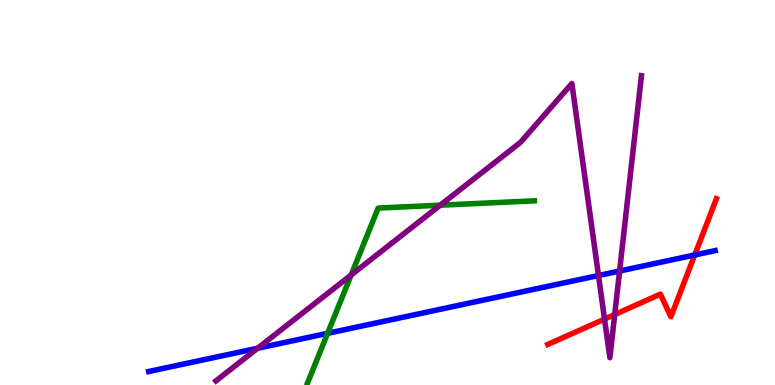[{'lines': ['blue', 'red'], 'intersections': [{'x': 8.96, 'y': 3.38}]}, {'lines': ['green', 'red'], 'intersections': []}, {'lines': ['purple', 'red'], 'intersections': [{'x': 7.8, 'y': 1.71}, {'x': 7.93, 'y': 1.83}]}, {'lines': ['blue', 'green'], 'intersections': [{'x': 4.23, 'y': 1.34}]}, {'lines': ['blue', 'purple'], 'intersections': [{'x': 3.32, 'y': 0.954}, {'x': 7.72, 'y': 2.84}, {'x': 7.99, 'y': 2.96}]}, {'lines': ['green', 'purple'], 'intersections': [{'x': 4.53, 'y': 2.86}, {'x': 5.68, 'y': 4.67}]}]